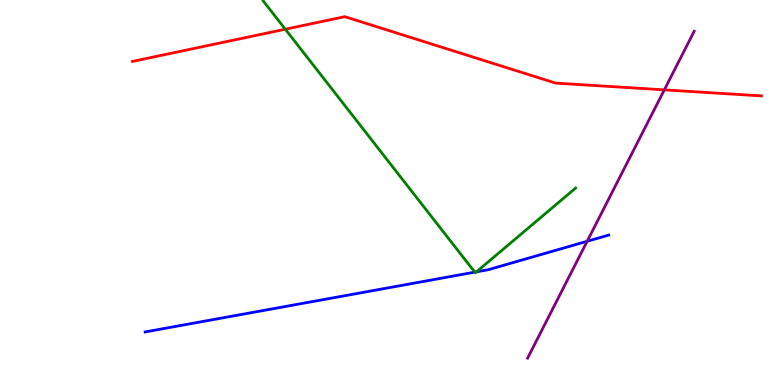[{'lines': ['blue', 'red'], 'intersections': []}, {'lines': ['green', 'red'], 'intersections': [{'x': 3.68, 'y': 9.24}]}, {'lines': ['purple', 'red'], 'intersections': [{'x': 8.57, 'y': 7.67}]}, {'lines': ['blue', 'green'], 'intersections': [{'x': 6.13, 'y': 2.93}, {'x': 6.15, 'y': 2.94}]}, {'lines': ['blue', 'purple'], 'intersections': [{'x': 7.58, 'y': 3.73}]}, {'lines': ['green', 'purple'], 'intersections': []}]